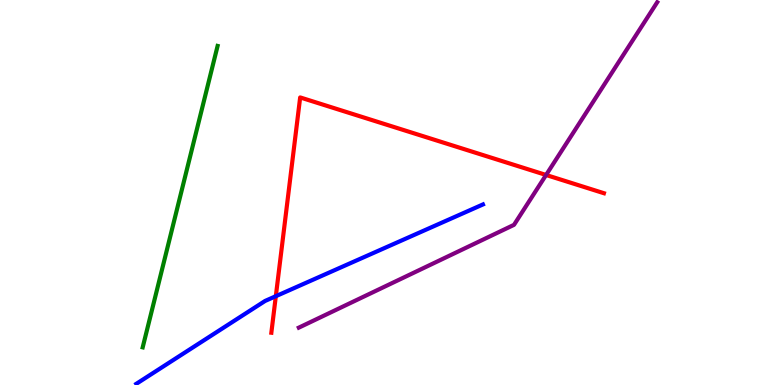[{'lines': ['blue', 'red'], 'intersections': [{'x': 3.56, 'y': 2.31}]}, {'lines': ['green', 'red'], 'intersections': []}, {'lines': ['purple', 'red'], 'intersections': [{'x': 7.05, 'y': 5.46}]}, {'lines': ['blue', 'green'], 'intersections': []}, {'lines': ['blue', 'purple'], 'intersections': []}, {'lines': ['green', 'purple'], 'intersections': []}]